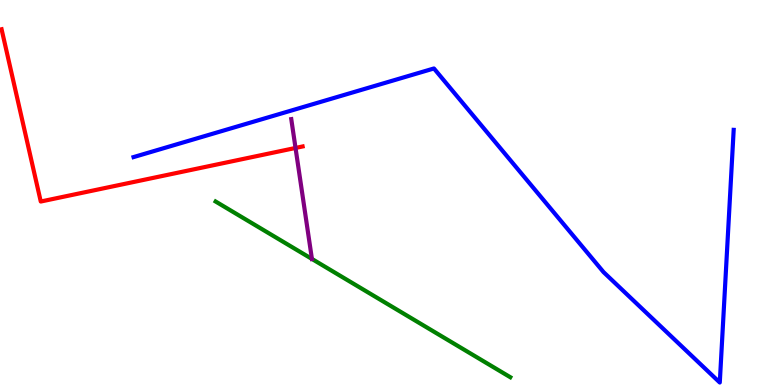[{'lines': ['blue', 'red'], 'intersections': []}, {'lines': ['green', 'red'], 'intersections': []}, {'lines': ['purple', 'red'], 'intersections': [{'x': 3.81, 'y': 6.16}]}, {'lines': ['blue', 'green'], 'intersections': []}, {'lines': ['blue', 'purple'], 'intersections': []}, {'lines': ['green', 'purple'], 'intersections': [{'x': 4.02, 'y': 3.27}]}]